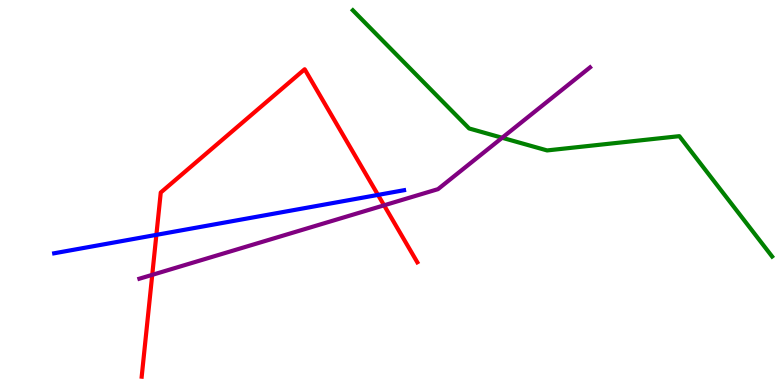[{'lines': ['blue', 'red'], 'intersections': [{'x': 2.02, 'y': 3.9}, {'x': 4.88, 'y': 4.94}]}, {'lines': ['green', 'red'], 'intersections': []}, {'lines': ['purple', 'red'], 'intersections': [{'x': 1.96, 'y': 2.86}, {'x': 4.96, 'y': 4.67}]}, {'lines': ['blue', 'green'], 'intersections': []}, {'lines': ['blue', 'purple'], 'intersections': []}, {'lines': ['green', 'purple'], 'intersections': [{'x': 6.48, 'y': 6.42}]}]